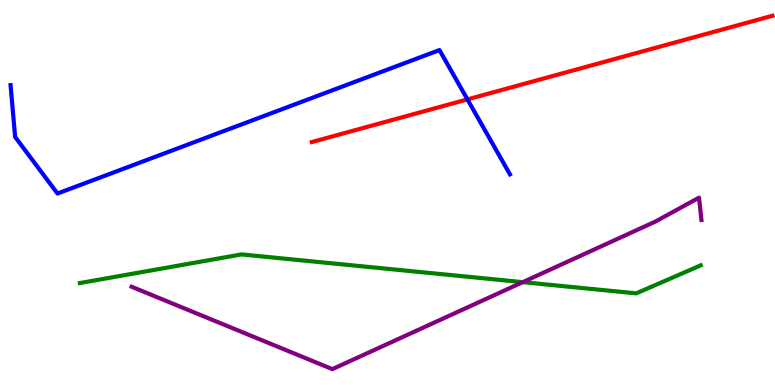[{'lines': ['blue', 'red'], 'intersections': [{'x': 6.03, 'y': 7.42}]}, {'lines': ['green', 'red'], 'intersections': []}, {'lines': ['purple', 'red'], 'intersections': []}, {'lines': ['blue', 'green'], 'intersections': []}, {'lines': ['blue', 'purple'], 'intersections': []}, {'lines': ['green', 'purple'], 'intersections': [{'x': 6.75, 'y': 2.67}]}]